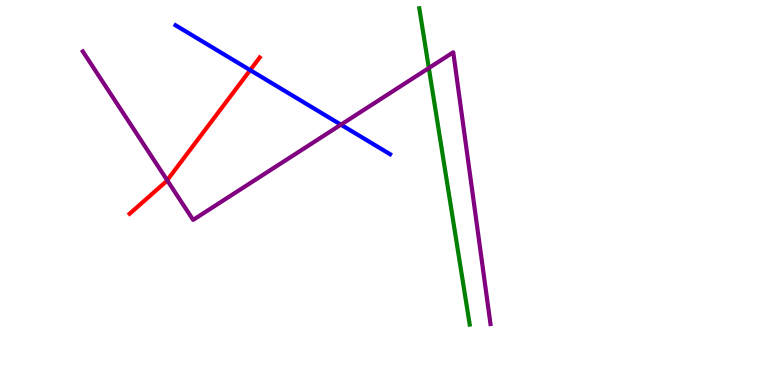[{'lines': ['blue', 'red'], 'intersections': [{'x': 3.23, 'y': 8.18}]}, {'lines': ['green', 'red'], 'intersections': []}, {'lines': ['purple', 'red'], 'intersections': [{'x': 2.16, 'y': 5.32}]}, {'lines': ['blue', 'green'], 'intersections': []}, {'lines': ['blue', 'purple'], 'intersections': [{'x': 4.4, 'y': 6.76}]}, {'lines': ['green', 'purple'], 'intersections': [{'x': 5.53, 'y': 8.23}]}]